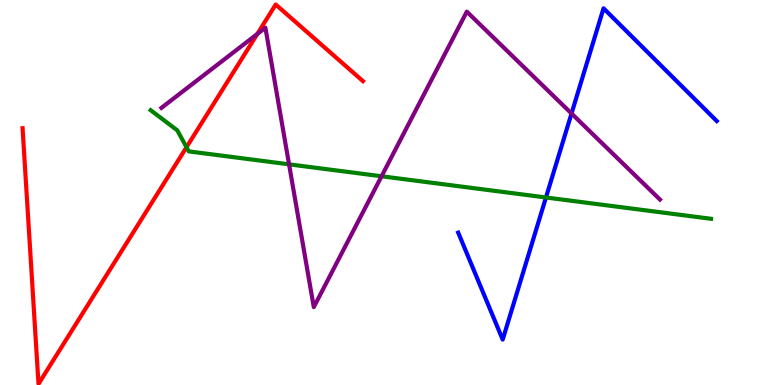[{'lines': ['blue', 'red'], 'intersections': []}, {'lines': ['green', 'red'], 'intersections': [{'x': 2.41, 'y': 6.18}]}, {'lines': ['purple', 'red'], 'intersections': [{'x': 3.32, 'y': 9.12}]}, {'lines': ['blue', 'green'], 'intersections': [{'x': 7.04, 'y': 4.87}]}, {'lines': ['blue', 'purple'], 'intersections': [{'x': 7.37, 'y': 7.05}]}, {'lines': ['green', 'purple'], 'intersections': [{'x': 3.73, 'y': 5.73}, {'x': 4.92, 'y': 5.42}]}]